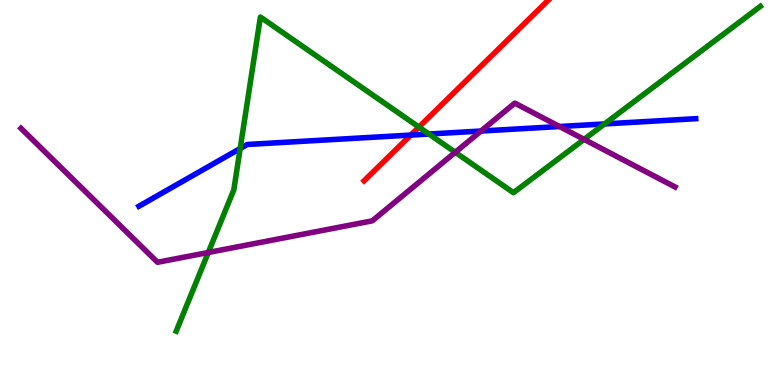[{'lines': ['blue', 'red'], 'intersections': [{'x': 5.3, 'y': 6.49}]}, {'lines': ['green', 'red'], 'intersections': [{'x': 5.41, 'y': 6.7}]}, {'lines': ['purple', 'red'], 'intersections': []}, {'lines': ['blue', 'green'], 'intersections': [{'x': 3.1, 'y': 6.14}, {'x': 5.53, 'y': 6.52}, {'x': 7.8, 'y': 6.78}]}, {'lines': ['blue', 'purple'], 'intersections': [{'x': 6.21, 'y': 6.6}, {'x': 7.22, 'y': 6.71}]}, {'lines': ['green', 'purple'], 'intersections': [{'x': 2.69, 'y': 3.44}, {'x': 5.87, 'y': 6.04}, {'x': 7.54, 'y': 6.38}]}]